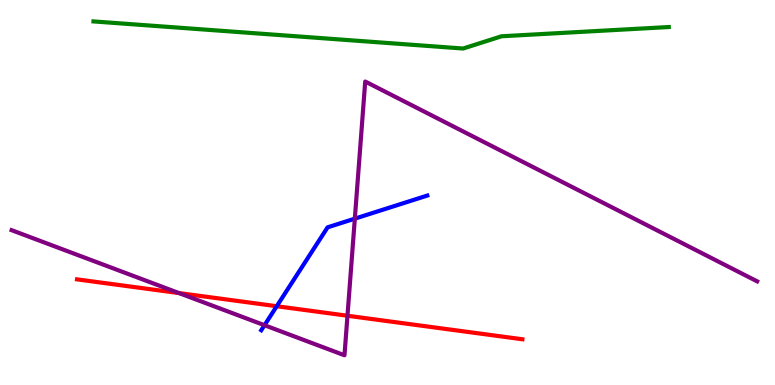[{'lines': ['blue', 'red'], 'intersections': [{'x': 3.57, 'y': 2.05}]}, {'lines': ['green', 'red'], 'intersections': []}, {'lines': ['purple', 'red'], 'intersections': [{'x': 2.31, 'y': 2.39}, {'x': 4.48, 'y': 1.8}]}, {'lines': ['blue', 'green'], 'intersections': []}, {'lines': ['blue', 'purple'], 'intersections': [{'x': 3.41, 'y': 1.55}, {'x': 4.58, 'y': 4.32}]}, {'lines': ['green', 'purple'], 'intersections': []}]